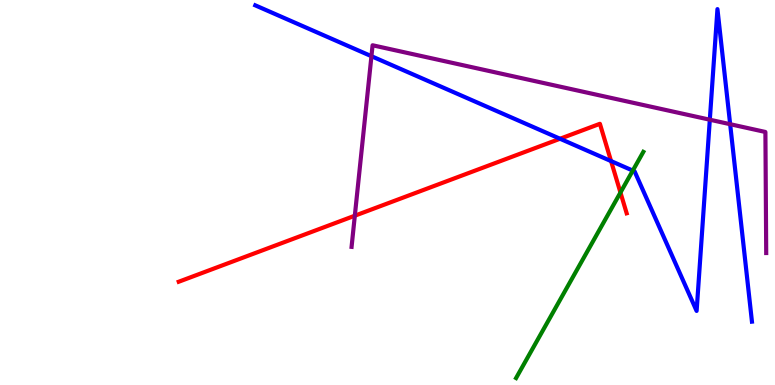[{'lines': ['blue', 'red'], 'intersections': [{'x': 7.23, 'y': 6.4}, {'x': 7.88, 'y': 5.82}]}, {'lines': ['green', 'red'], 'intersections': [{'x': 8.01, 'y': 5.0}]}, {'lines': ['purple', 'red'], 'intersections': [{'x': 4.58, 'y': 4.4}]}, {'lines': ['blue', 'green'], 'intersections': [{'x': 8.17, 'y': 5.57}]}, {'lines': ['blue', 'purple'], 'intersections': [{'x': 4.79, 'y': 8.54}, {'x': 9.16, 'y': 6.89}, {'x': 9.42, 'y': 6.77}]}, {'lines': ['green', 'purple'], 'intersections': []}]